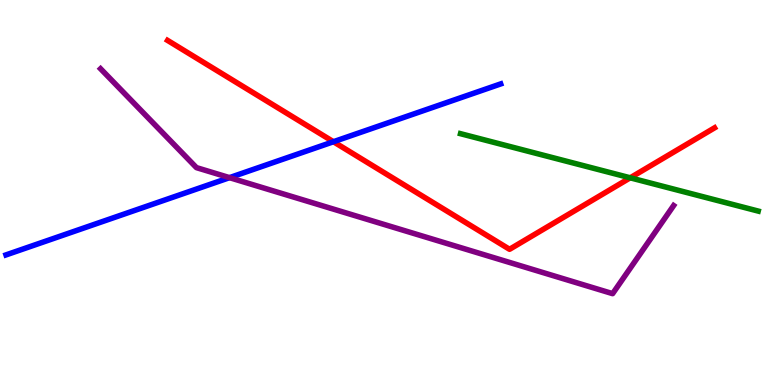[{'lines': ['blue', 'red'], 'intersections': [{'x': 4.3, 'y': 6.32}]}, {'lines': ['green', 'red'], 'intersections': [{'x': 8.13, 'y': 5.38}]}, {'lines': ['purple', 'red'], 'intersections': []}, {'lines': ['blue', 'green'], 'intersections': []}, {'lines': ['blue', 'purple'], 'intersections': [{'x': 2.96, 'y': 5.39}]}, {'lines': ['green', 'purple'], 'intersections': []}]